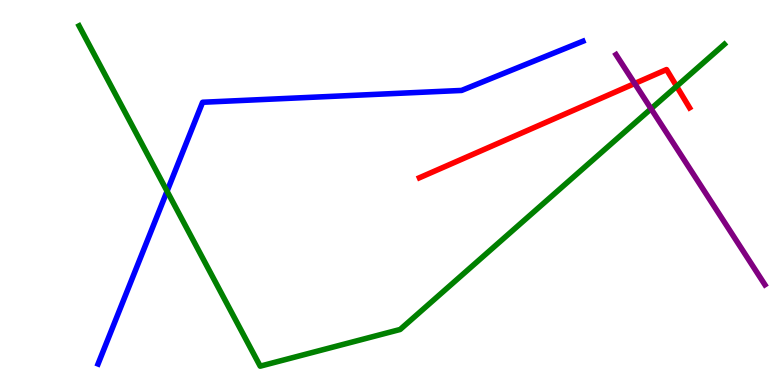[{'lines': ['blue', 'red'], 'intersections': []}, {'lines': ['green', 'red'], 'intersections': [{'x': 8.73, 'y': 7.76}]}, {'lines': ['purple', 'red'], 'intersections': [{'x': 8.19, 'y': 7.83}]}, {'lines': ['blue', 'green'], 'intersections': [{'x': 2.16, 'y': 5.03}]}, {'lines': ['blue', 'purple'], 'intersections': []}, {'lines': ['green', 'purple'], 'intersections': [{'x': 8.4, 'y': 7.17}]}]